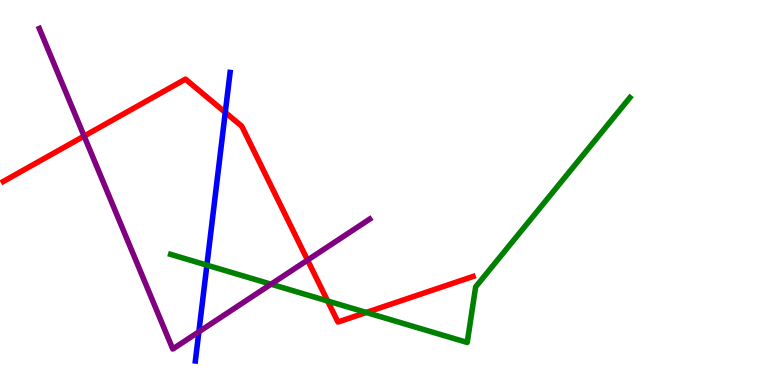[{'lines': ['blue', 'red'], 'intersections': [{'x': 2.91, 'y': 7.08}]}, {'lines': ['green', 'red'], 'intersections': [{'x': 4.23, 'y': 2.18}, {'x': 4.73, 'y': 1.88}]}, {'lines': ['purple', 'red'], 'intersections': [{'x': 1.09, 'y': 6.47}, {'x': 3.97, 'y': 3.24}]}, {'lines': ['blue', 'green'], 'intersections': [{'x': 2.67, 'y': 3.11}]}, {'lines': ['blue', 'purple'], 'intersections': [{'x': 2.57, 'y': 1.38}]}, {'lines': ['green', 'purple'], 'intersections': [{'x': 3.5, 'y': 2.62}]}]